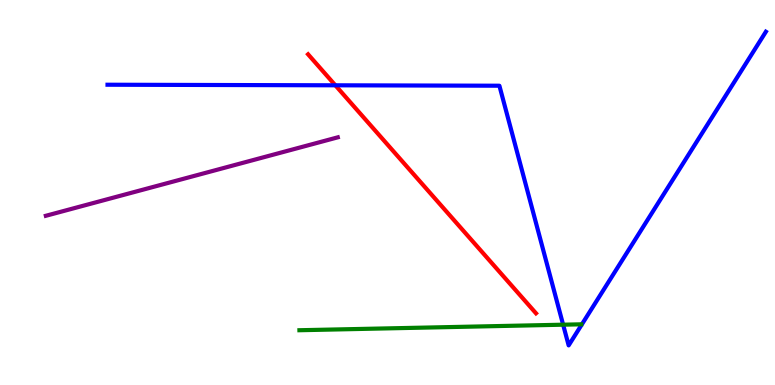[{'lines': ['blue', 'red'], 'intersections': [{'x': 4.33, 'y': 7.78}]}, {'lines': ['green', 'red'], 'intersections': []}, {'lines': ['purple', 'red'], 'intersections': []}, {'lines': ['blue', 'green'], 'intersections': [{'x': 7.27, 'y': 1.57}]}, {'lines': ['blue', 'purple'], 'intersections': []}, {'lines': ['green', 'purple'], 'intersections': []}]